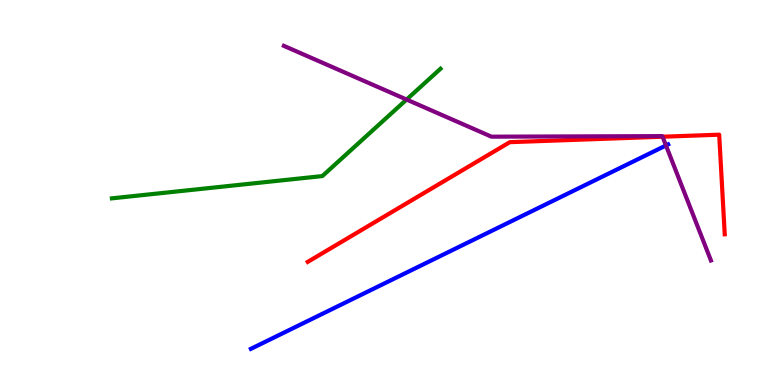[{'lines': ['blue', 'red'], 'intersections': []}, {'lines': ['green', 'red'], 'intersections': []}, {'lines': ['purple', 'red'], 'intersections': [{'x': 8.55, 'y': 6.45}]}, {'lines': ['blue', 'green'], 'intersections': []}, {'lines': ['blue', 'purple'], 'intersections': [{'x': 8.59, 'y': 6.22}]}, {'lines': ['green', 'purple'], 'intersections': [{'x': 5.25, 'y': 7.41}]}]